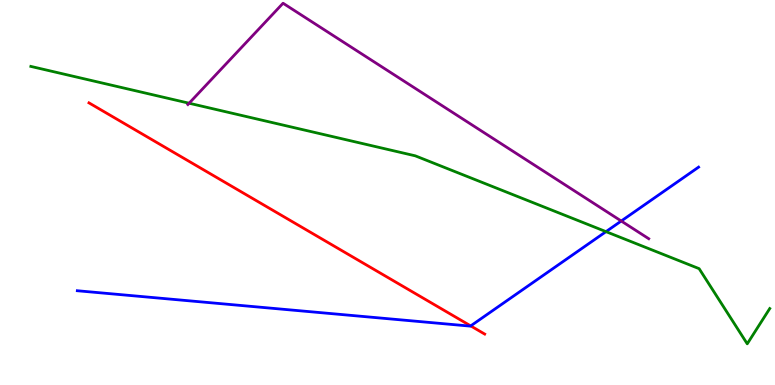[{'lines': ['blue', 'red'], 'intersections': [{'x': 6.07, 'y': 1.54}]}, {'lines': ['green', 'red'], 'intersections': []}, {'lines': ['purple', 'red'], 'intersections': []}, {'lines': ['blue', 'green'], 'intersections': [{'x': 7.82, 'y': 3.98}]}, {'lines': ['blue', 'purple'], 'intersections': [{'x': 8.02, 'y': 4.26}]}, {'lines': ['green', 'purple'], 'intersections': [{'x': 2.44, 'y': 7.32}]}]